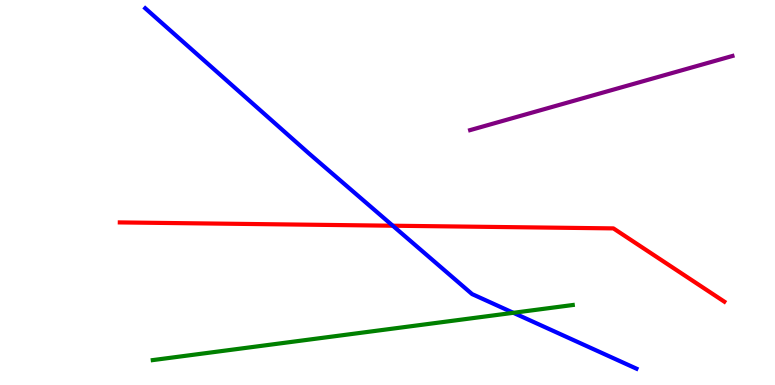[{'lines': ['blue', 'red'], 'intersections': [{'x': 5.07, 'y': 4.14}]}, {'lines': ['green', 'red'], 'intersections': []}, {'lines': ['purple', 'red'], 'intersections': []}, {'lines': ['blue', 'green'], 'intersections': [{'x': 6.62, 'y': 1.88}]}, {'lines': ['blue', 'purple'], 'intersections': []}, {'lines': ['green', 'purple'], 'intersections': []}]